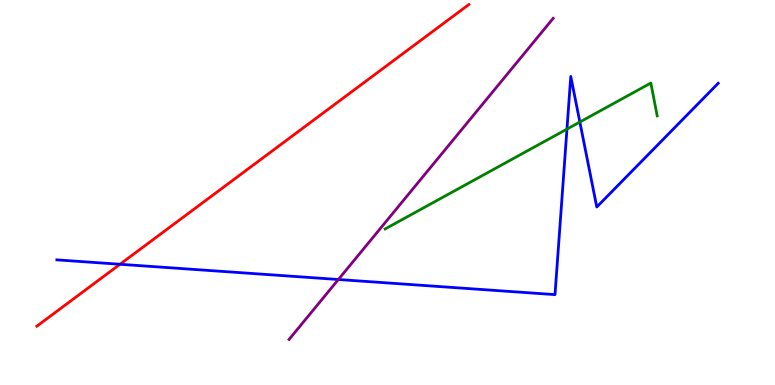[{'lines': ['blue', 'red'], 'intersections': [{'x': 1.55, 'y': 3.14}]}, {'lines': ['green', 'red'], 'intersections': []}, {'lines': ['purple', 'red'], 'intersections': []}, {'lines': ['blue', 'green'], 'intersections': [{'x': 7.32, 'y': 6.65}, {'x': 7.48, 'y': 6.83}]}, {'lines': ['blue', 'purple'], 'intersections': [{'x': 4.37, 'y': 2.74}]}, {'lines': ['green', 'purple'], 'intersections': []}]